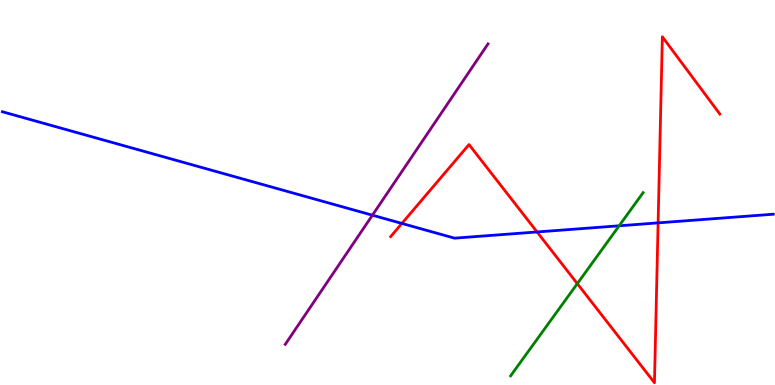[{'lines': ['blue', 'red'], 'intersections': [{'x': 5.19, 'y': 4.2}, {'x': 6.93, 'y': 3.98}, {'x': 8.49, 'y': 4.21}]}, {'lines': ['green', 'red'], 'intersections': [{'x': 7.45, 'y': 2.63}]}, {'lines': ['purple', 'red'], 'intersections': []}, {'lines': ['blue', 'green'], 'intersections': [{'x': 7.99, 'y': 4.14}]}, {'lines': ['blue', 'purple'], 'intersections': [{'x': 4.81, 'y': 4.41}]}, {'lines': ['green', 'purple'], 'intersections': []}]